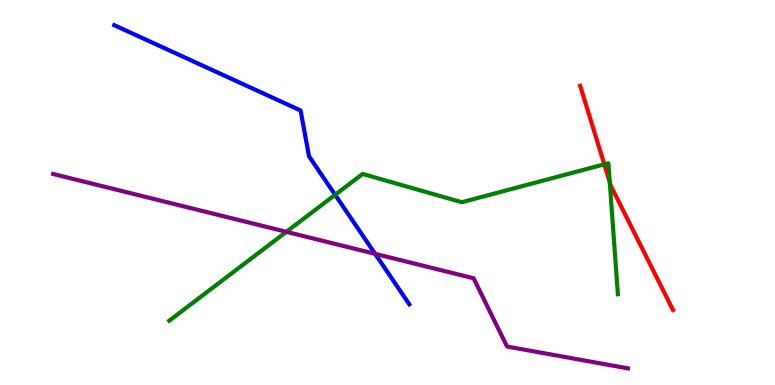[{'lines': ['blue', 'red'], 'intersections': []}, {'lines': ['green', 'red'], 'intersections': [{'x': 7.8, 'y': 5.73}, {'x': 7.87, 'y': 5.27}]}, {'lines': ['purple', 'red'], 'intersections': []}, {'lines': ['blue', 'green'], 'intersections': [{'x': 4.32, 'y': 4.94}]}, {'lines': ['blue', 'purple'], 'intersections': [{'x': 4.84, 'y': 3.41}]}, {'lines': ['green', 'purple'], 'intersections': [{'x': 3.7, 'y': 3.98}]}]